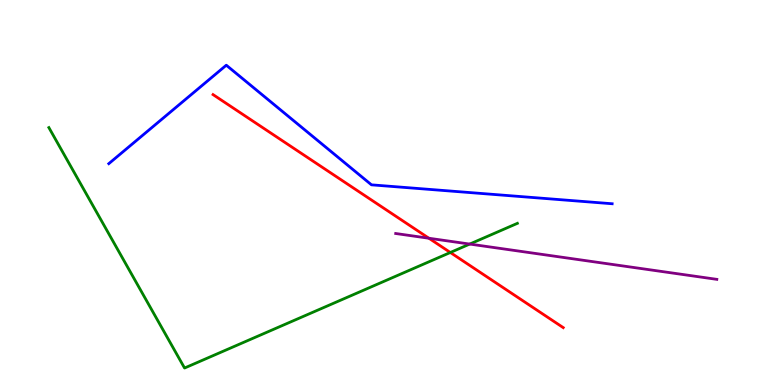[{'lines': ['blue', 'red'], 'intersections': []}, {'lines': ['green', 'red'], 'intersections': [{'x': 5.81, 'y': 3.44}]}, {'lines': ['purple', 'red'], 'intersections': [{'x': 5.53, 'y': 3.81}]}, {'lines': ['blue', 'green'], 'intersections': []}, {'lines': ['blue', 'purple'], 'intersections': []}, {'lines': ['green', 'purple'], 'intersections': [{'x': 6.06, 'y': 3.66}]}]